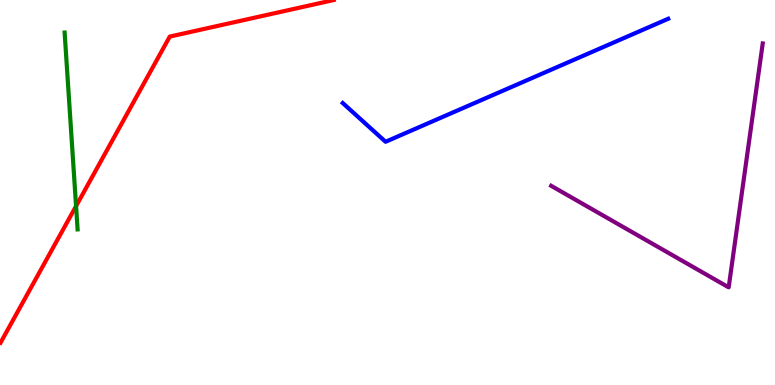[{'lines': ['blue', 'red'], 'intersections': []}, {'lines': ['green', 'red'], 'intersections': [{'x': 0.982, 'y': 4.65}]}, {'lines': ['purple', 'red'], 'intersections': []}, {'lines': ['blue', 'green'], 'intersections': []}, {'lines': ['blue', 'purple'], 'intersections': []}, {'lines': ['green', 'purple'], 'intersections': []}]